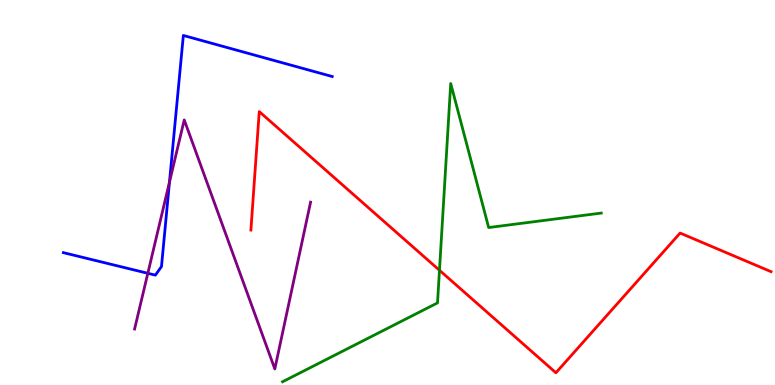[{'lines': ['blue', 'red'], 'intersections': []}, {'lines': ['green', 'red'], 'intersections': [{'x': 5.67, 'y': 2.98}]}, {'lines': ['purple', 'red'], 'intersections': []}, {'lines': ['blue', 'green'], 'intersections': []}, {'lines': ['blue', 'purple'], 'intersections': [{'x': 1.91, 'y': 2.9}, {'x': 2.19, 'y': 5.27}]}, {'lines': ['green', 'purple'], 'intersections': []}]